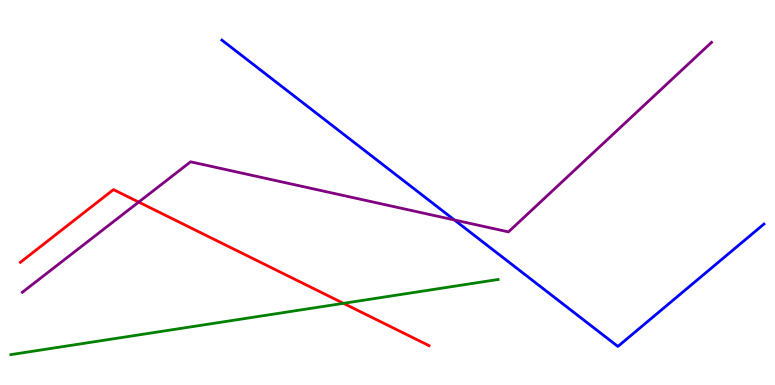[{'lines': ['blue', 'red'], 'intersections': []}, {'lines': ['green', 'red'], 'intersections': [{'x': 4.43, 'y': 2.12}]}, {'lines': ['purple', 'red'], 'intersections': [{'x': 1.79, 'y': 4.75}]}, {'lines': ['blue', 'green'], 'intersections': []}, {'lines': ['blue', 'purple'], 'intersections': [{'x': 5.86, 'y': 4.29}]}, {'lines': ['green', 'purple'], 'intersections': []}]